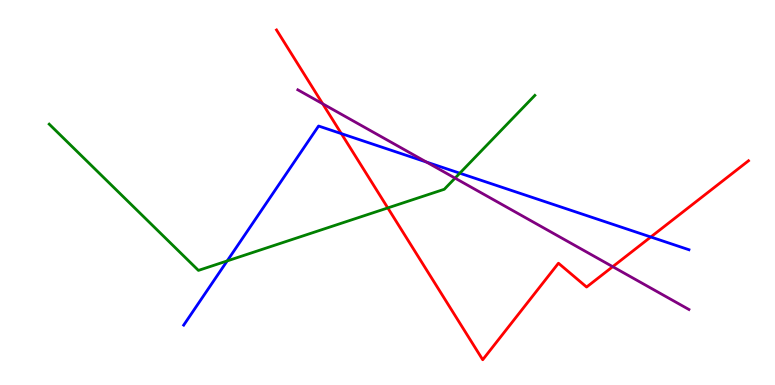[{'lines': ['blue', 'red'], 'intersections': [{'x': 4.4, 'y': 6.53}, {'x': 8.4, 'y': 3.84}]}, {'lines': ['green', 'red'], 'intersections': [{'x': 5.0, 'y': 4.6}]}, {'lines': ['purple', 'red'], 'intersections': [{'x': 4.16, 'y': 7.3}, {'x': 7.91, 'y': 3.07}]}, {'lines': ['blue', 'green'], 'intersections': [{'x': 2.93, 'y': 3.22}, {'x': 5.93, 'y': 5.5}]}, {'lines': ['blue', 'purple'], 'intersections': [{'x': 5.5, 'y': 5.79}]}, {'lines': ['green', 'purple'], 'intersections': [{'x': 5.87, 'y': 5.37}]}]